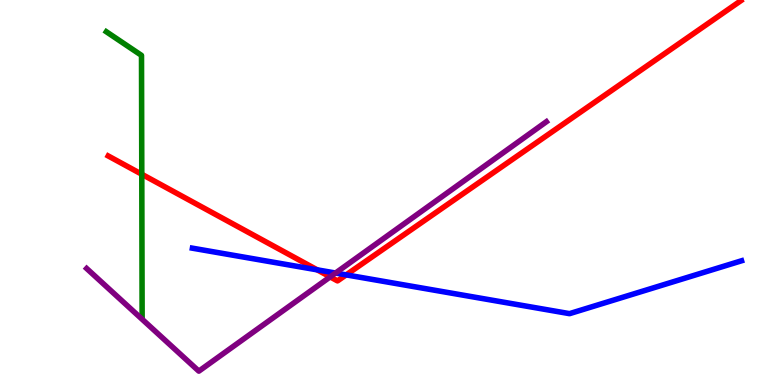[{'lines': ['blue', 'red'], 'intersections': [{'x': 4.09, 'y': 2.99}, {'x': 4.47, 'y': 2.86}]}, {'lines': ['green', 'red'], 'intersections': [{'x': 1.83, 'y': 5.47}]}, {'lines': ['purple', 'red'], 'intersections': [{'x': 4.26, 'y': 2.81}]}, {'lines': ['blue', 'green'], 'intersections': []}, {'lines': ['blue', 'purple'], 'intersections': [{'x': 4.33, 'y': 2.91}]}, {'lines': ['green', 'purple'], 'intersections': []}]